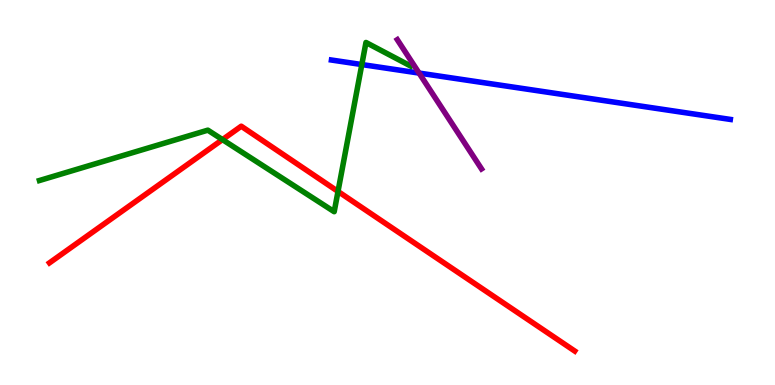[{'lines': ['blue', 'red'], 'intersections': []}, {'lines': ['green', 'red'], 'intersections': [{'x': 2.87, 'y': 6.37}, {'x': 4.36, 'y': 5.03}]}, {'lines': ['purple', 'red'], 'intersections': []}, {'lines': ['blue', 'green'], 'intersections': [{'x': 4.67, 'y': 8.32}]}, {'lines': ['blue', 'purple'], 'intersections': [{'x': 5.41, 'y': 8.1}]}, {'lines': ['green', 'purple'], 'intersections': []}]